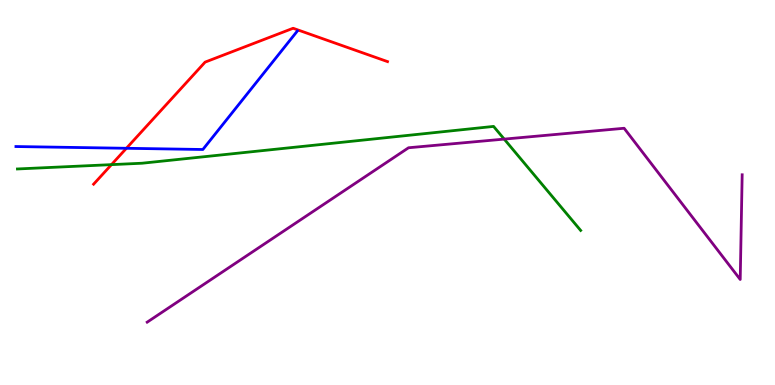[{'lines': ['blue', 'red'], 'intersections': [{'x': 1.63, 'y': 6.15}]}, {'lines': ['green', 'red'], 'intersections': [{'x': 1.44, 'y': 5.72}]}, {'lines': ['purple', 'red'], 'intersections': []}, {'lines': ['blue', 'green'], 'intersections': []}, {'lines': ['blue', 'purple'], 'intersections': []}, {'lines': ['green', 'purple'], 'intersections': [{'x': 6.51, 'y': 6.39}]}]